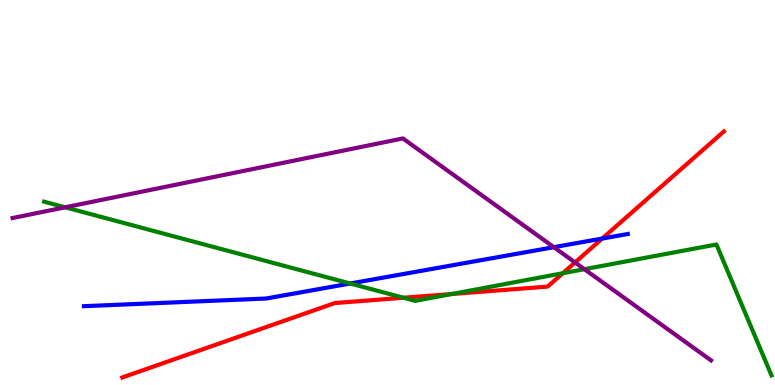[{'lines': ['blue', 'red'], 'intersections': [{'x': 7.77, 'y': 3.8}]}, {'lines': ['green', 'red'], 'intersections': [{'x': 5.21, 'y': 2.27}, {'x': 5.83, 'y': 2.36}, {'x': 7.26, 'y': 2.9}]}, {'lines': ['purple', 'red'], 'intersections': [{'x': 7.42, 'y': 3.18}]}, {'lines': ['blue', 'green'], 'intersections': [{'x': 4.52, 'y': 2.64}]}, {'lines': ['blue', 'purple'], 'intersections': [{'x': 7.15, 'y': 3.58}]}, {'lines': ['green', 'purple'], 'intersections': [{'x': 0.841, 'y': 4.62}, {'x': 7.54, 'y': 3.01}]}]